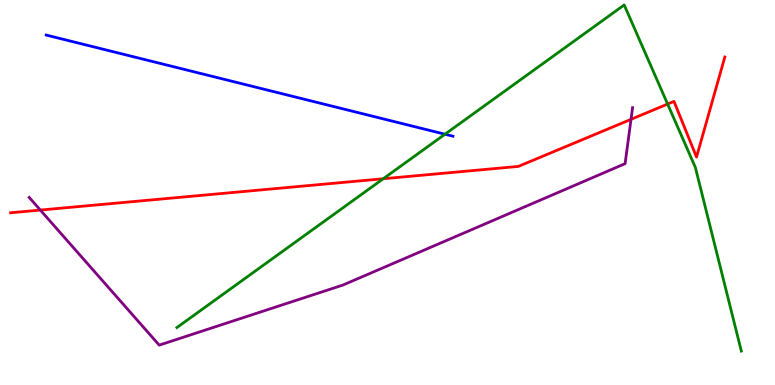[{'lines': ['blue', 'red'], 'intersections': []}, {'lines': ['green', 'red'], 'intersections': [{'x': 4.94, 'y': 5.36}, {'x': 8.61, 'y': 7.3}]}, {'lines': ['purple', 'red'], 'intersections': [{'x': 0.52, 'y': 4.54}, {'x': 8.14, 'y': 6.9}]}, {'lines': ['blue', 'green'], 'intersections': [{'x': 5.74, 'y': 6.51}]}, {'lines': ['blue', 'purple'], 'intersections': []}, {'lines': ['green', 'purple'], 'intersections': []}]